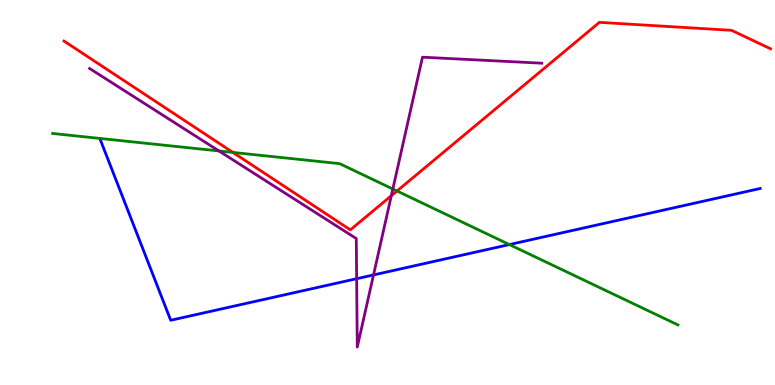[{'lines': ['blue', 'red'], 'intersections': []}, {'lines': ['green', 'red'], 'intersections': [{'x': 3.0, 'y': 6.04}, {'x': 5.12, 'y': 5.04}]}, {'lines': ['purple', 'red'], 'intersections': [{'x': 5.05, 'y': 4.92}]}, {'lines': ['blue', 'green'], 'intersections': [{'x': 6.57, 'y': 3.65}]}, {'lines': ['blue', 'purple'], 'intersections': [{'x': 4.6, 'y': 2.76}, {'x': 4.82, 'y': 2.86}]}, {'lines': ['green', 'purple'], 'intersections': [{'x': 2.83, 'y': 6.08}, {'x': 5.07, 'y': 5.09}]}]